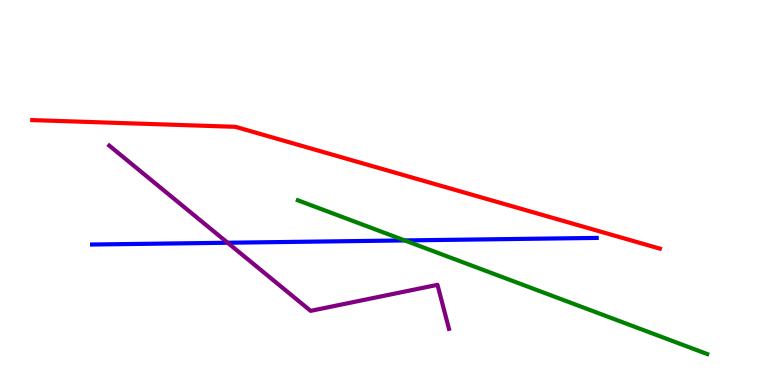[{'lines': ['blue', 'red'], 'intersections': []}, {'lines': ['green', 'red'], 'intersections': []}, {'lines': ['purple', 'red'], 'intersections': []}, {'lines': ['blue', 'green'], 'intersections': [{'x': 5.22, 'y': 3.76}]}, {'lines': ['blue', 'purple'], 'intersections': [{'x': 2.94, 'y': 3.69}]}, {'lines': ['green', 'purple'], 'intersections': []}]